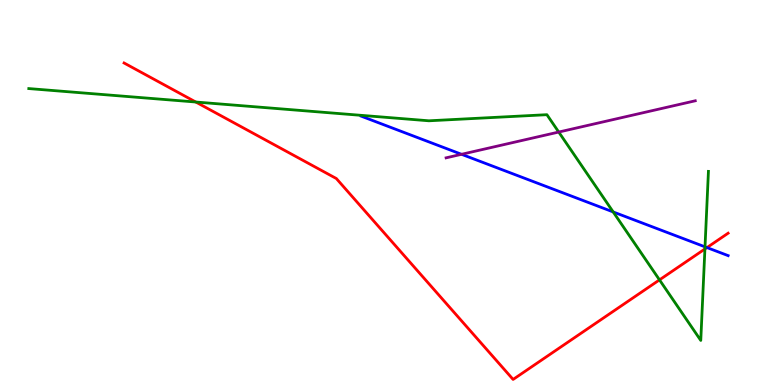[{'lines': ['blue', 'red'], 'intersections': [{'x': 9.12, 'y': 3.57}]}, {'lines': ['green', 'red'], 'intersections': [{'x': 2.53, 'y': 7.35}, {'x': 8.51, 'y': 2.73}, {'x': 9.1, 'y': 3.53}]}, {'lines': ['purple', 'red'], 'intersections': []}, {'lines': ['blue', 'green'], 'intersections': [{'x': 7.91, 'y': 4.5}, {'x': 9.1, 'y': 3.59}]}, {'lines': ['blue', 'purple'], 'intersections': [{'x': 5.96, 'y': 5.99}]}, {'lines': ['green', 'purple'], 'intersections': [{'x': 7.21, 'y': 6.57}]}]